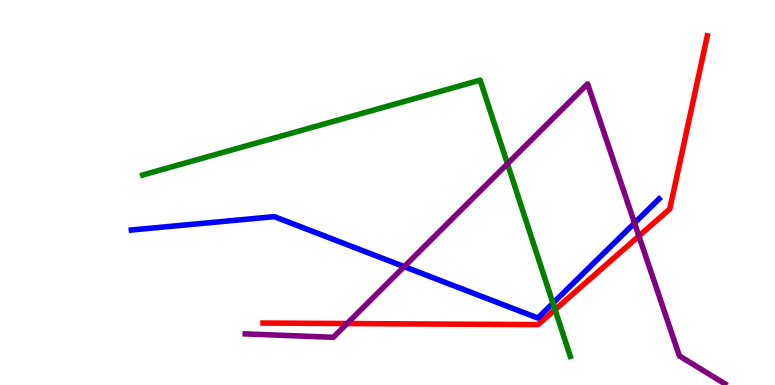[{'lines': ['blue', 'red'], 'intersections': []}, {'lines': ['green', 'red'], 'intersections': [{'x': 7.16, 'y': 1.96}]}, {'lines': ['purple', 'red'], 'intersections': [{'x': 4.48, 'y': 1.6}, {'x': 8.24, 'y': 3.87}]}, {'lines': ['blue', 'green'], 'intersections': [{'x': 7.13, 'y': 2.12}]}, {'lines': ['blue', 'purple'], 'intersections': [{'x': 5.22, 'y': 3.07}, {'x': 8.19, 'y': 4.21}]}, {'lines': ['green', 'purple'], 'intersections': [{'x': 6.55, 'y': 5.75}]}]